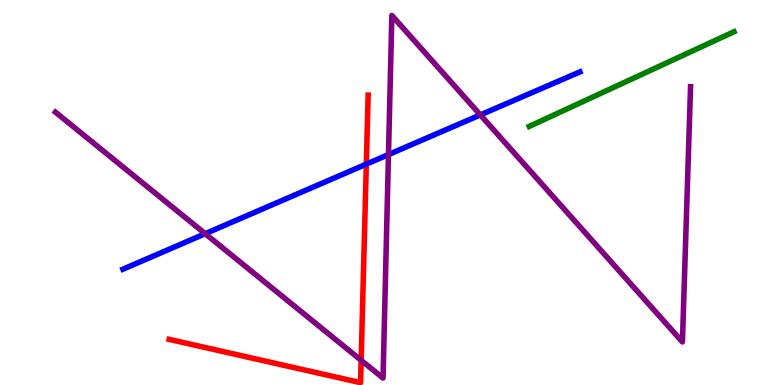[{'lines': ['blue', 'red'], 'intersections': [{'x': 4.73, 'y': 5.74}]}, {'lines': ['green', 'red'], 'intersections': []}, {'lines': ['purple', 'red'], 'intersections': [{'x': 4.66, 'y': 0.642}]}, {'lines': ['blue', 'green'], 'intersections': []}, {'lines': ['blue', 'purple'], 'intersections': [{'x': 2.65, 'y': 3.93}, {'x': 5.01, 'y': 5.99}, {'x': 6.2, 'y': 7.02}]}, {'lines': ['green', 'purple'], 'intersections': []}]